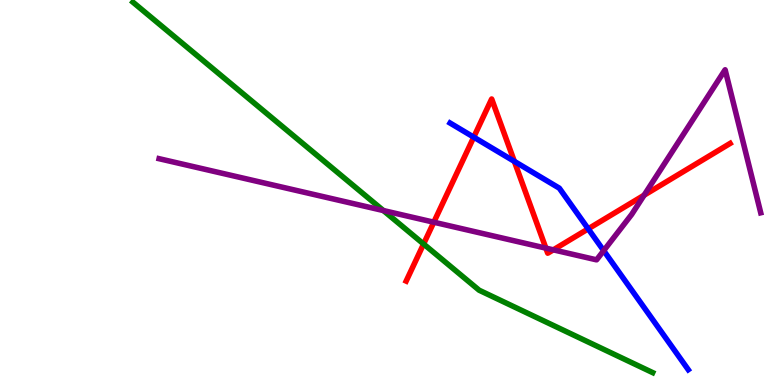[{'lines': ['blue', 'red'], 'intersections': [{'x': 6.11, 'y': 6.44}, {'x': 6.64, 'y': 5.81}, {'x': 7.59, 'y': 4.06}]}, {'lines': ['green', 'red'], 'intersections': [{'x': 5.47, 'y': 3.66}]}, {'lines': ['purple', 'red'], 'intersections': [{'x': 5.6, 'y': 4.23}, {'x': 7.04, 'y': 3.56}, {'x': 7.14, 'y': 3.51}, {'x': 8.31, 'y': 4.93}]}, {'lines': ['blue', 'green'], 'intersections': []}, {'lines': ['blue', 'purple'], 'intersections': [{'x': 7.79, 'y': 3.49}]}, {'lines': ['green', 'purple'], 'intersections': [{'x': 4.95, 'y': 4.53}]}]